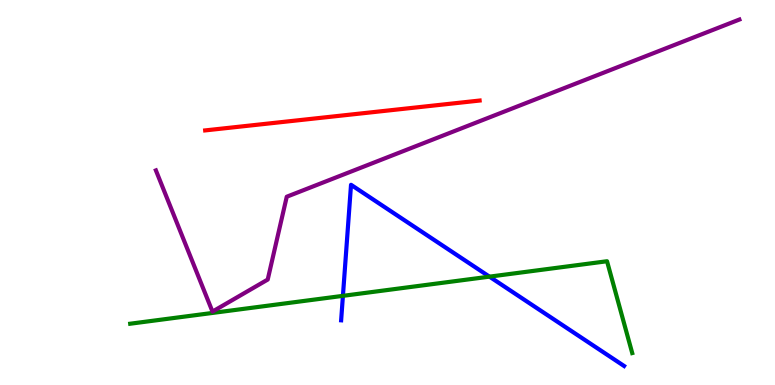[{'lines': ['blue', 'red'], 'intersections': []}, {'lines': ['green', 'red'], 'intersections': []}, {'lines': ['purple', 'red'], 'intersections': []}, {'lines': ['blue', 'green'], 'intersections': [{'x': 4.42, 'y': 2.32}, {'x': 6.32, 'y': 2.81}]}, {'lines': ['blue', 'purple'], 'intersections': []}, {'lines': ['green', 'purple'], 'intersections': []}]